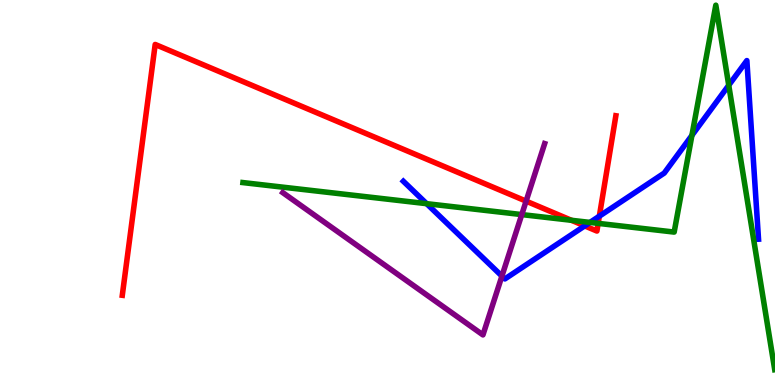[{'lines': ['blue', 'red'], 'intersections': [{'x': 7.54, 'y': 4.13}, {'x': 7.73, 'y': 4.38}]}, {'lines': ['green', 'red'], 'intersections': [{'x': 7.37, 'y': 4.28}, {'x': 7.72, 'y': 4.2}]}, {'lines': ['purple', 'red'], 'intersections': [{'x': 6.79, 'y': 4.78}]}, {'lines': ['blue', 'green'], 'intersections': [{'x': 5.5, 'y': 4.71}, {'x': 7.61, 'y': 4.22}, {'x': 8.93, 'y': 6.48}, {'x': 9.4, 'y': 7.79}]}, {'lines': ['blue', 'purple'], 'intersections': [{'x': 6.48, 'y': 2.83}]}, {'lines': ['green', 'purple'], 'intersections': [{'x': 6.73, 'y': 4.43}]}]